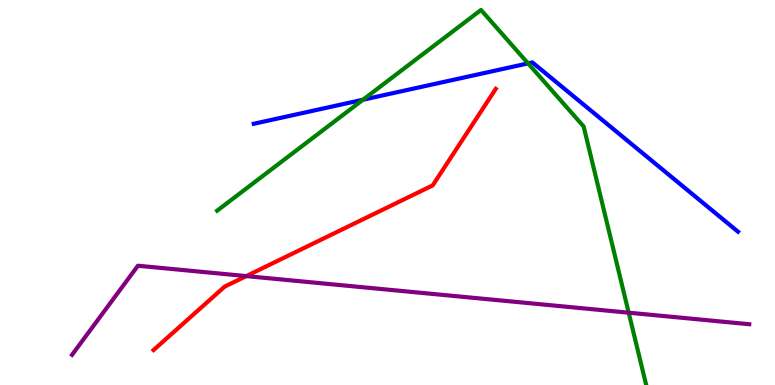[{'lines': ['blue', 'red'], 'intersections': []}, {'lines': ['green', 'red'], 'intersections': []}, {'lines': ['purple', 'red'], 'intersections': [{'x': 3.18, 'y': 2.83}]}, {'lines': ['blue', 'green'], 'intersections': [{'x': 4.68, 'y': 7.41}, {'x': 6.81, 'y': 8.35}]}, {'lines': ['blue', 'purple'], 'intersections': []}, {'lines': ['green', 'purple'], 'intersections': [{'x': 8.11, 'y': 1.88}]}]